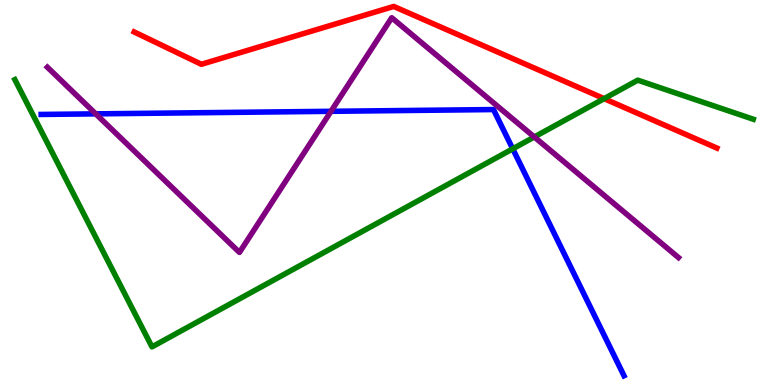[{'lines': ['blue', 'red'], 'intersections': []}, {'lines': ['green', 'red'], 'intersections': [{'x': 7.8, 'y': 7.44}]}, {'lines': ['purple', 'red'], 'intersections': []}, {'lines': ['blue', 'green'], 'intersections': [{'x': 6.62, 'y': 6.13}]}, {'lines': ['blue', 'purple'], 'intersections': [{'x': 1.24, 'y': 7.04}, {'x': 4.27, 'y': 7.11}]}, {'lines': ['green', 'purple'], 'intersections': [{'x': 6.89, 'y': 6.44}]}]